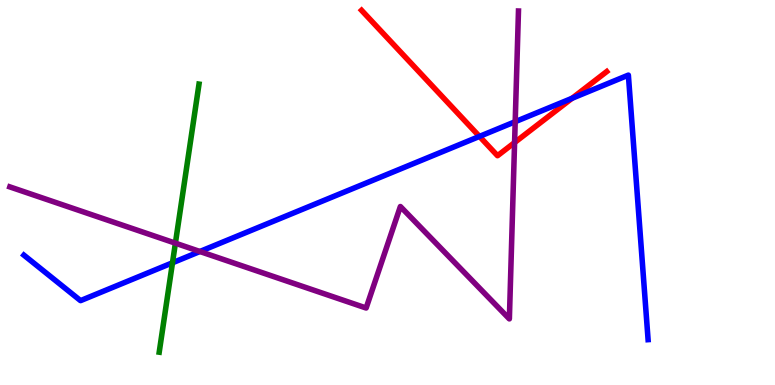[{'lines': ['blue', 'red'], 'intersections': [{'x': 6.19, 'y': 6.46}, {'x': 7.38, 'y': 7.45}]}, {'lines': ['green', 'red'], 'intersections': []}, {'lines': ['purple', 'red'], 'intersections': [{'x': 6.64, 'y': 6.3}]}, {'lines': ['blue', 'green'], 'intersections': [{'x': 2.23, 'y': 3.17}]}, {'lines': ['blue', 'purple'], 'intersections': [{'x': 2.58, 'y': 3.47}, {'x': 6.65, 'y': 6.84}]}, {'lines': ['green', 'purple'], 'intersections': [{'x': 2.26, 'y': 3.68}]}]